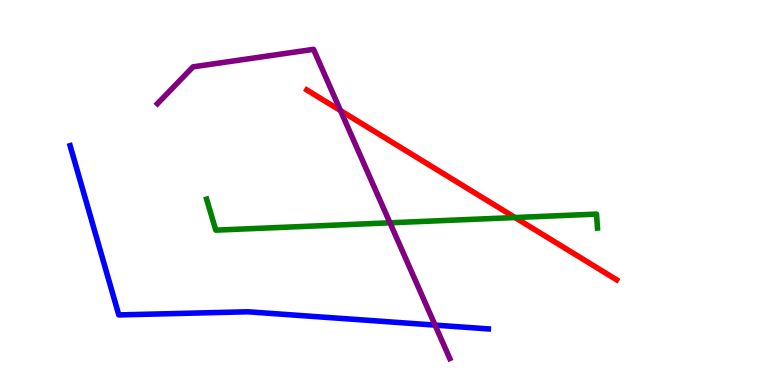[{'lines': ['blue', 'red'], 'intersections': []}, {'lines': ['green', 'red'], 'intersections': [{'x': 6.65, 'y': 4.35}]}, {'lines': ['purple', 'red'], 'intersections': [{'x': 4.39, 'y': 7.13}]}, {'lines': ['blue', 'green'], 'intersections': []}, {'lines': ['blue', 'purple'], 'intersections': [{'x': 5.61, 'y': 1.56}]}, {'lines': ['green', 'purple'], 'intersections': [{'x': 5.03, 'y': 4.21}]}]